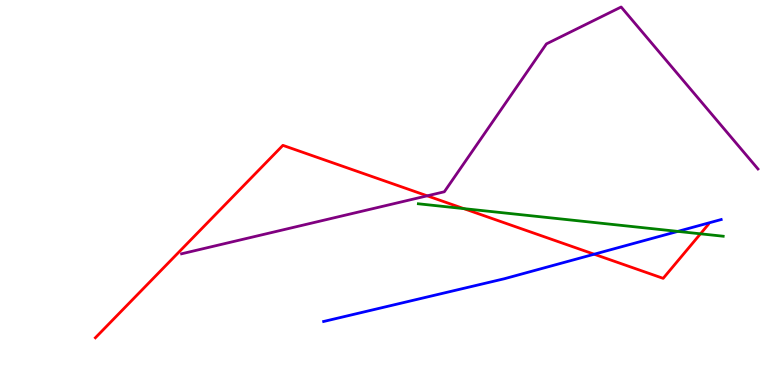[{'lines': ['blue', 'red'], 'intersections': [{'x': 7.67, 'y': 3.4}]}, {'lines': ['green', 'red'], 'intersections': [{'x': 5.98, 'y': 4.58}, {'x': 9.04, 'y': 3.93}]}, {'lines': ['purple', 'red'], 'intersections': [{'x': 5.51, 'y': 4.91}]}, {'lines': ['blue', 'green'], 'intersections': [{'x': 8.75, 'y': 3.99}]}, {'lines': ['blue', 'purple'], 'intersections': []}, {'lines': ['green', 'purple'], 'intersections': []}]